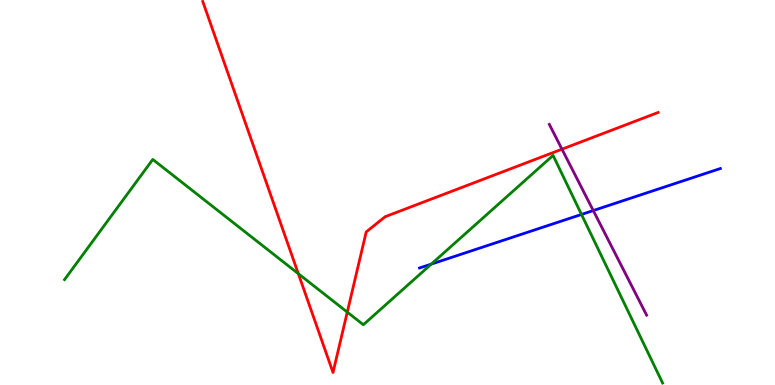[{'lines': ['blue', 'red'], 'intersections': []}, {'lines': ['green', 'red'], 'intersections': [{'x': 3.85, 'y': 2.89}, {'x': 4.48, 'y': 1.89}]}, {'lines': ['purple', 'red'], 'intersections': [{'x': 7.25, 'y': 6.12}]}, {'lines': ['blue', 'green'], 'intersections': [{'x': 5.56, 'y': 3.14}, {'x': 7.5, 'y': 4.43}]}, {'lines': ['blue', 'purple'], 'intersections': [{'x': 7.66, 'y': 4.53}]}, {'lines': ['green', 'purple'], 'intersections': []}]